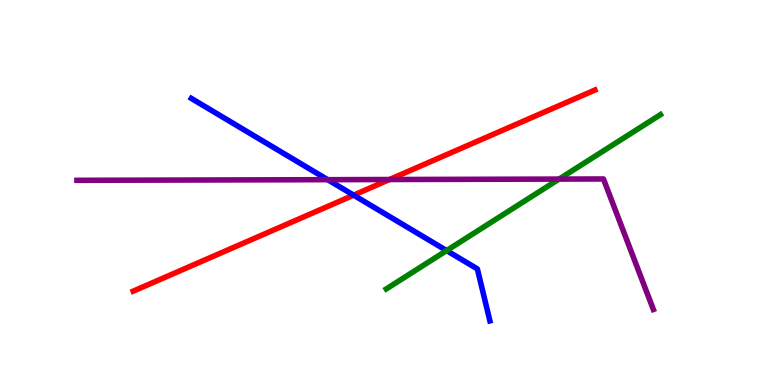[{'lines': ['blue', 'red'], 'intersections': [{'x': 4.56, 'y': 4.93}]}, {'lines': ['green', 'red'], 'intersections': []}, {'lines': ['purple', 'red'], 'intersections': [{'x': 5.03, 'y': 5.34}]}, {'lines': ['blue', 'green'], 'intersections': [{'x': 5.76, 'y': 3.49}]}, {'lines': ['blue', 'purple'], 'intersections': [{'x': 4.23, 'y': 5.33}]}, {'lines': ['green', 'purple'], 'intersections': [{'x': 7.21, 'y': 5.35}]}]